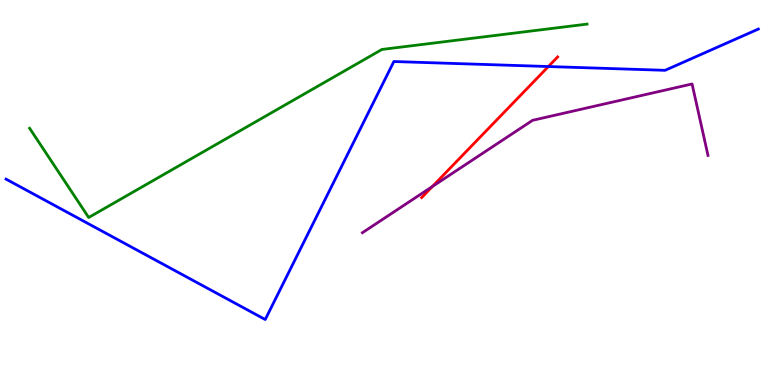[{'lines': ['blue', 'red'], 'intersections': [{'x': 7.08, 'y': 8.27}]}, {'lines': ['green', 'red'], 'intersections': []}, {'lines': ['purple', 'red'], 'intersections': [{'x': 5.58, 'y': 5.16}]}, {'lines': ['blue', 'green'], 'intersections': []}, {'lines': ['blue', 'purple'], 'intersections': []}, {'lines': ['green', 'purple'], 'intersections': []}]